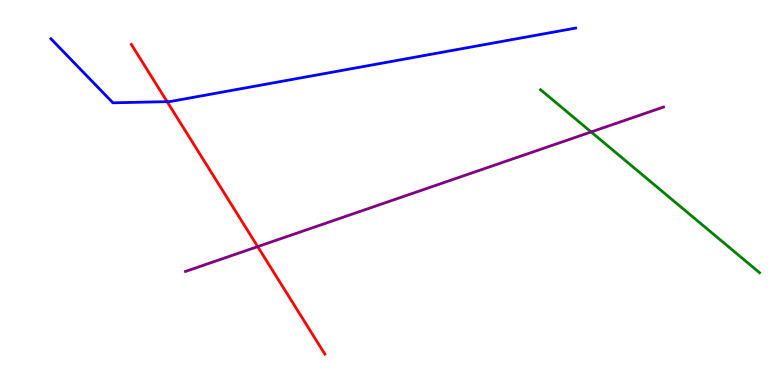[{'lines': ['blue', 'red'], 'intersections': [{'x': 2.16, 'y': 7.36}]}, {'lines': ['green', 'red'], 'intersections': []}, {'lines': ['purple', 'red'], 'intersections': [{'x': 3.33, 'y': 3.59}]}, {'lines': ['blue', 'green'], 'intersections': []}, {'lines': ['blue', 'purple'], 'intersections': []}, {'lines': ['green', 'purple'], 'intersections': [{'x': 7.63, 'y': 6.57}]}]